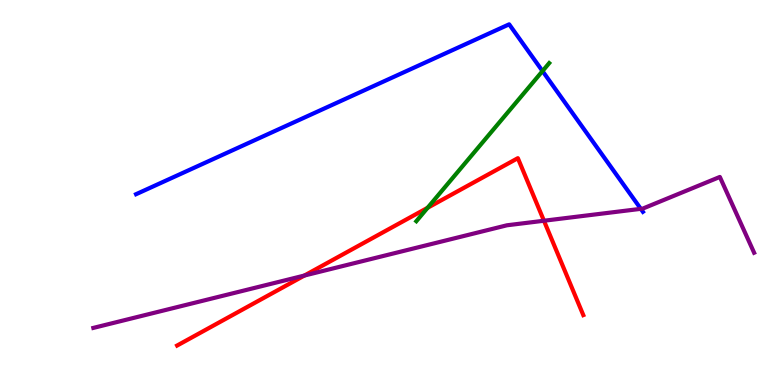[{'lines': ['blue', 'red'], 'intersections': []}, {'lines': ['green', 'red'], 'intersections': [{'x': 5.52, 'y': 4.6}]}, {'lines': ['purple', 'red'], 'intersections': [{'x': 3.93, 'y': 2.84}, {'x': 7.02, 'y': 4.27}]}, {'lines': ['blue', 'green'], 'intersections': [{'x': 7.0, 'y': 8.15}]}, {'lines': ['blue', 'purple'], 'intersections': [{'x': 8.27, 'y': 4.58}]}, {'lines': ['green', 'purple'], 'intersections': []}]